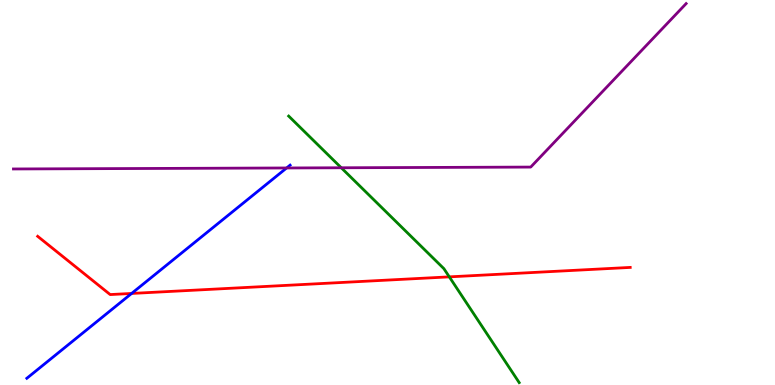[{'lines': ['blue', 'red'], 'intersections': [{'x': 1.7, 'y': 2.38}]}, {'lines': ['green', 'red'], 'intersections': [{'x': 5.8, 'y': 2.81}]}, {'lines': ['purple', 'red'], 'intersections': []}, {'lines': ['blue', 'green'], 'intersections': []}, {'lines': ['blue', 'purple'], 'intersections': [{'x': 3.7, 'y': 5.64}]}, {'lines': ['green', 'purple'], 'intersections': [{'x': 4.4, 'y': 5.64}]}]